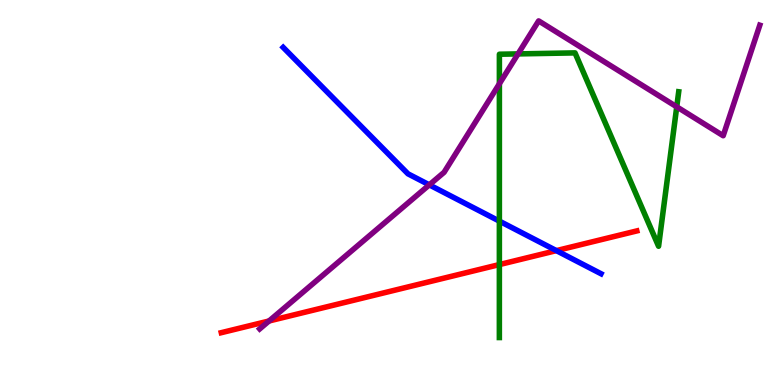[{'lines': ['blue', 'red'], 'intersections': [{'x': 7.18, 'y': 3.49}]}, {'lines': ['green', 'red'], 'intersections': [{'x': 6.44, 'y': 3.13}]}, {'lines': ['purple', 'red'], 'intersections': [{'x': 3.47, 'y': 1.66}]}, {'lines': ['blue', 'green'], 'intersections': [{'x': 6.44, 'y': 4.26}]}, {'lines': ['blue', 'purple'], 'intersections': [{'x': 5.54, 'y': 5.2}]}, {'lines': ['green', 'purple'], 'intersections': [{'x': 6.44, 'y': 7.82}, {'x': 6.68, 'y': 8.6}, {'x': 8.73, 'y': 7.23}]}]